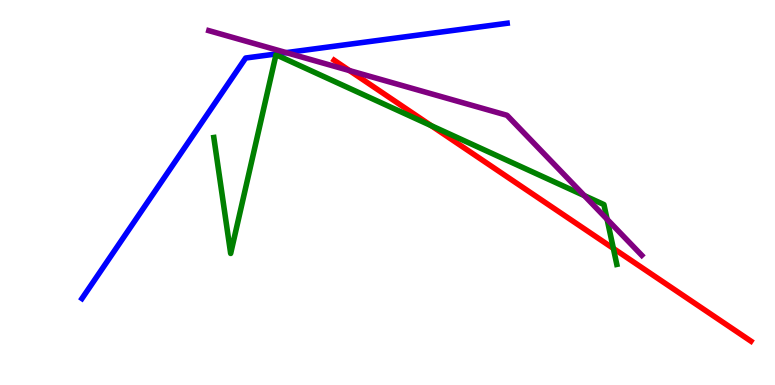[{'lines': ['blue', 'red'], 'intersections': []}, {'lines': ['green', 'red'], 'intersections': [{'x': 5.56, 'y': 6.74}, {'x': 7.91, 'y': 3.55}]}, {'lines': ['purple', 'red'], 'intersections': [{'x': 4.51, 'y': 8.17}]}, {'lines': ['blue', 'green'], 'intersections': []}, {'lines': ['blue', 'purple'], 'intersections': [{'x': 3.69, 'y': 8.63}]}, {'lines': ['green', 'purple'], 'intersections': [{'x': 7.54, 'y': 4.92}, {'x': 7.83, 'y': 4.3}]}]